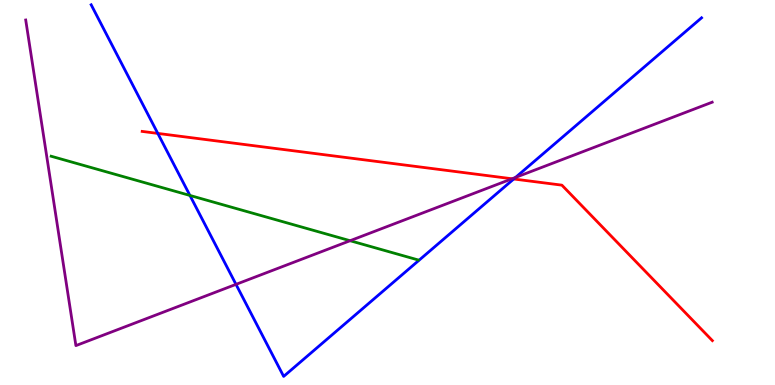[{'lines': ['blue', 'red'], 'intersections': [{'x': 2.04, 'y': 6.53}, {'x': 6.63, 'y': 5.35}]}, {'lines': ['green', 'red'], 'intersections': []}, {'lines': ['purple', 'red'], 'intersections': [{'x': 6.61, 'y': 5.36}]}, {'lines': ['blue', 'green'], 'intersections': [{'x': 2.45, 'y': 4.92}]}, {'lines': ['blue', 'purple'], 'intersections': [{'x': 3.05, 'y': 2.61}, {'x': 6.65, 'y': 5.39}]}, {'lines': ['green', 'purple'], 'intersections': [{'x': 4.52, 'y': 3.75}]}]